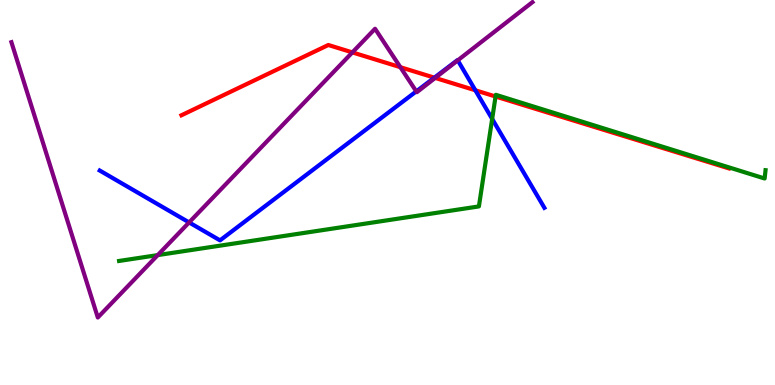[{'lines': ['blue', 'red'], 'intersections': [{'x': 5.6, 'y': 7.98}, {'x': 6.13, 'y': 7.65}]}, {'lines': ['green', 'red'], 'intersections': [{'x': 6.39, 'y': 7.49}]}, {'lines': ['purple', 'red'], 'intersections': [{'x': 4.55, 'y': 8.64}, {'x': 5.17, 'y': 8.25}, {'x': 5.62, 'y': 7.98}]}, {'lines': ['blue', 'green'], 'intersections': [{'x': 6.35, 'y': 6.91}]}, {'lines': ['blue', 'purple'], 'intersections': [{'x': 2.44, 'y': 4.22}, {'x': 5.37, 'y': 7.63}, {'x': 5.91, 'y': 8.43}]}, {'lines': ['green', 'purple'], 'intersections': [{'x': 2.04, 'y': 3.37}]}]